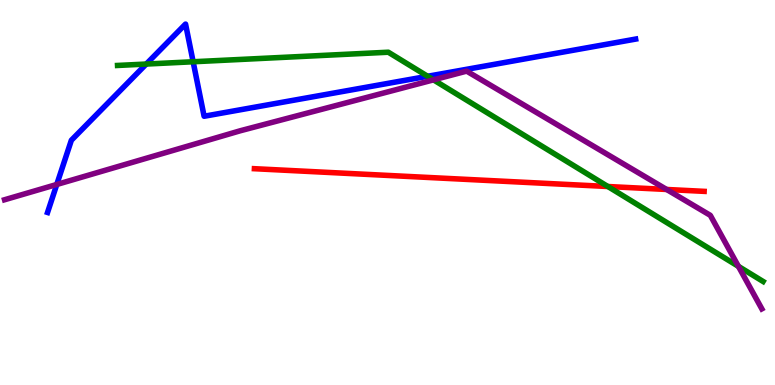[{'lines': ['blue', 'red'], 'intersections': []}, {'lines': ['green', 'red'], 'intersections': [{'x': 7.84, 'y': 5.16}]}, {'lines': ['purple', 'red'], 'intersections': [{'x': 8.6, 'y': 5.08}]}, {'lines': ['blue', 'green'], 'intersections': [{'x': 1.89, 'y': 8.34}, {'x': 2.49, 'y': 8.4}, {'x': 5.52, 'y': 8.02}]}, {'lines': ['blue', 'purple'], 'intersections': [{'x': 0.733, 'y': 5.21}]}, {'lines': ['green', 'purple'], 'intersections': [{'x': 5.59, 'y': 7.93}, {'x': 9.53, 'y': 3.08}]}]